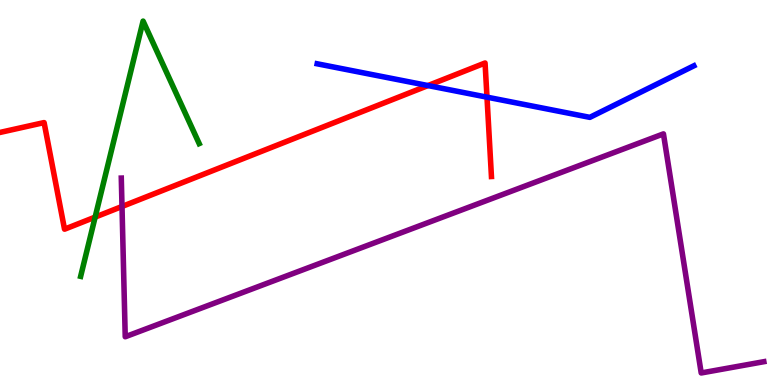[{'lines': ['blue', 'red'], 'intersections': [{'x': 5.52, 'y': 7.78}, {'x': 6.28, 'y': 7.48}]}, {'lines': ['green', 'red'], 'intersections': [{'x': 1.23, 'y': 4.36}]}, {'lines': ['purple', 'red'], 'intersections': [{'x': 1.57, 'y': 4.64}]}, {'lines': ['blue', 'green'], 'intersections': []}, {'lines': ['blue', 'purple'], 'intersections': []}, {'lines': ['green', 'purple'], 'intersections': []}]